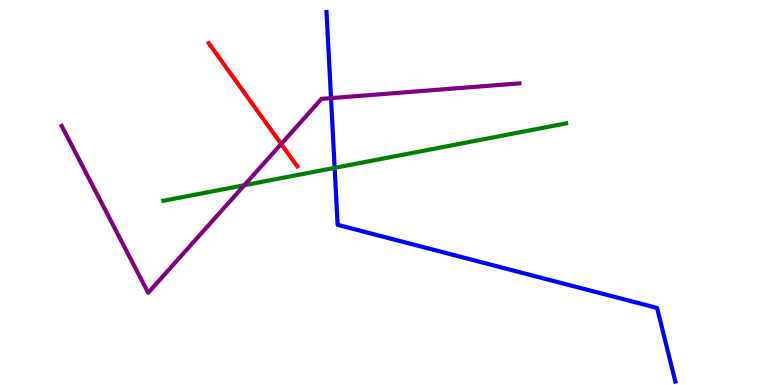[{'lines': ['blue', 'red'], 'intersections': []}, {'lines': ['green', 'red'], 'intersections': []}, {'lines': ['purple', 'red'], 'intersections': [{'x': 3.63, 'y': 6.26}]}, {'lines': ['blue', 'green'], 'intersections': [{'x': 4.32, 'y': 5.64}]}, {'lines': ['blue', 'purple'], 'intersections': [{'x': 4.27, 'y': 7.45}]}, {'lines': ['green', 'purple'], 'intersections': [{'x': 3.15, 'y': 5.19}]}]